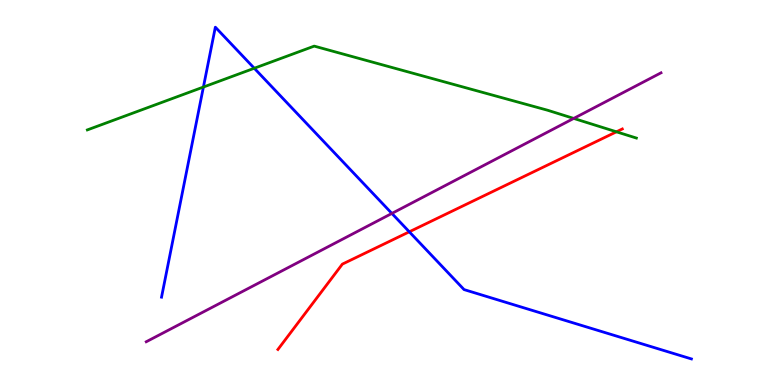[{'lines': ['blue', 'red'], 'intersections': [{'x': 5.28, 'y': 3.98}]}, {'lines': ['green', 'red'], 'intersections': [{'x': 7.95, 'y': 6.58}]}, {'lines': ['purple', 'red'], 'intersections': []}, {'lines': ['blue', 'green'], 'intersections': [{'x': 2.62, 'y': 7.74}, {'x': 3.28, 'y': 8.23}]}, {'lines': ['blue', 'purple'], 'intersections': [{'x': 5.06, 'y': 4.46}]}, {'lines': ['green', 'purple'], 'intersections': [{'x': 7.4, 'y': 6.92}]}]